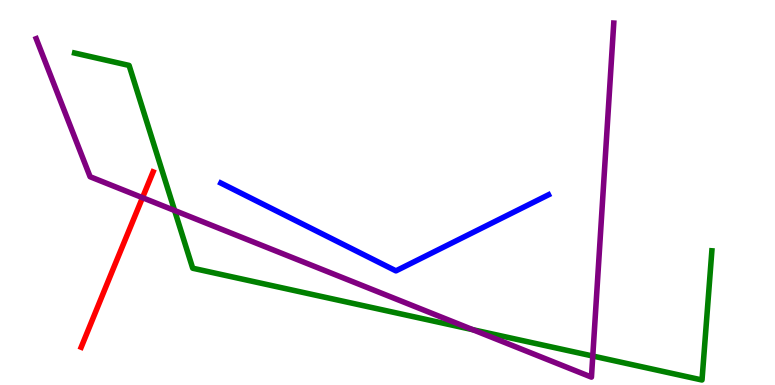[{'lines': ['blue', 'red'], 'intersections': []}, {'lines': ['green', 'red'], 'intersections': []}, {'lines': ['purple', 'red'], 'intersections': [{'x': 1.84, 'y': 4.87}]}, {'lines': ['blue', 'green'], 'intersections': []}, {'lines': ['blue', 'purple'], 'intersections': []}, {'lines': ['green', 'purple'], 'intersections': [{'x': 2.25, 'y': 4.53}, {'x': 6.1, 'y': 1.44}, {'x': 7.65, 'y': 0.753}]}]